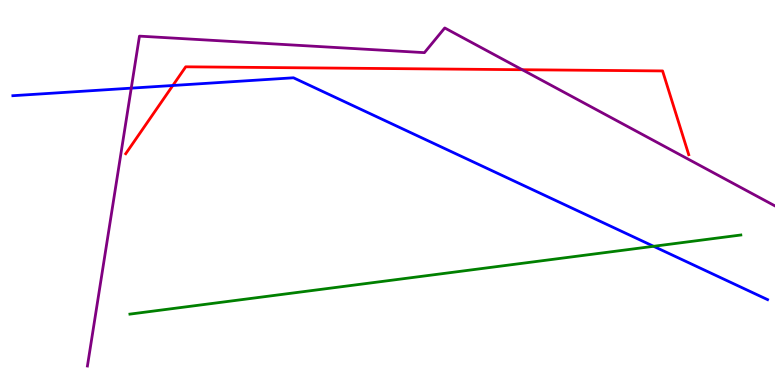[{'lines': ['blue', 'red'], 'intersections': [{'x': 2.23, 'y': 7.78}]}, {'lines': ['green', 'red'], 'intersections': []}, {'lines': ['purple', 'red'], 'intersections': [{'x': 6.74, 'y': 8.19}]}, {'lines': ['blue', 'green'], 'intersections': [{'x': 8.43, 'y': 3.6}]}, {'lines': ['blue', 'purple'], 'intersections': [{'x': 1.69, 'y': 7.71}]}, {'lines': ['green', 'purple'], 'intersections': []}]